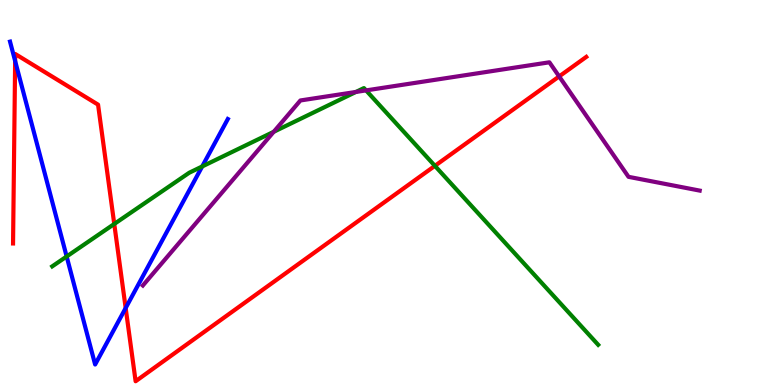[{'lines': ['blue', 'red'], 'intersections': [{'x': 0.195, 'y': 8.42}, {'x': 1.62, 'y': 2.0}]}, {'lines': ['green', 'red'], 'intersections': [{'x': 1.47, 'y': 4.18}, {'x': 5.61, 'y': 5.69}]}, {'lines': ['purple', 'red'], 'intersections': [{'x': 7.21, 'y': 8.01}]}, {'lines': ['blue', 'green'], 'intersections': [{'x': 0.86, 'y': 3.34}, {'x': 2.61, 'y': 5.68}]}, {'lines': ['blue', 'purple'], 'intersections': []}, {'lines': ['green', 'purple'], 'intersections': [{'x': 3.53, 'y': 6.58}, {'x': 4.59, 'y': 7.61}, {'x': 4.72, 'y': 7.65}]}]